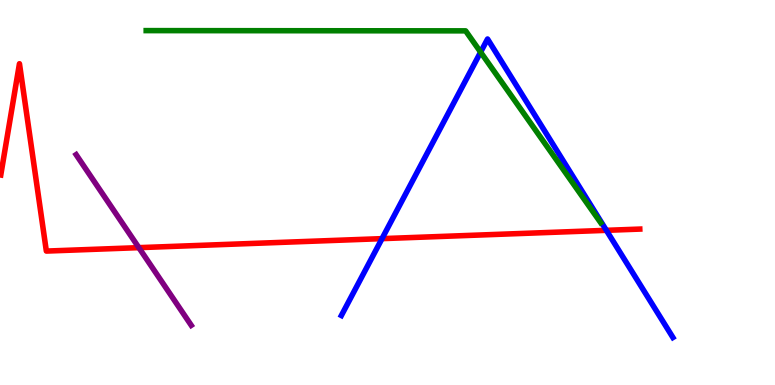[{'lines': ['blue', 'red'], 'intersections': [{'x': 4.93, 'y': 3.8}, {'x': 7.82, 'y': 4.02}]}, {'lines': ['green', 'red'], 'intersections': []}, {'lines': ['purple', 'red'], 'intersections': [{'x': 1.79, 'y': 3.57}]}, {'lines': ['blue', 'green'], 'intersections': [{'x': 6.2, 'y': 8.65}]}, {'lines': ['blue', 'purple'], 'intersections': []}, {'lines': ['green', 'purple'], 'intersections': []}]